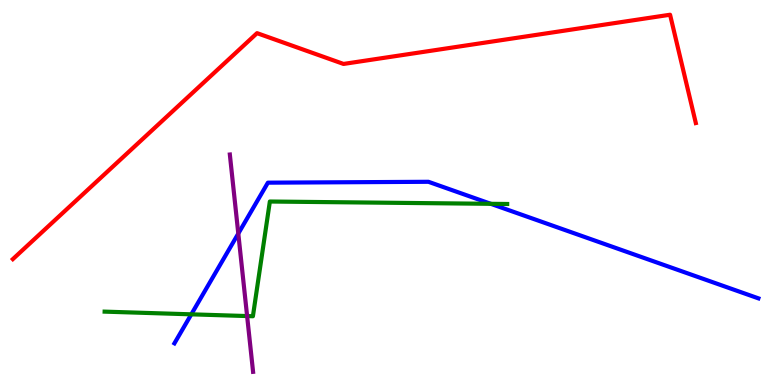[{'lines': ['blue', 'red'], 'intersections': []}, {'lines': ['green', 'red'], 'intersections': []}, {'lines': ['purple', 'red'], 'intersections': []}, {'lines': ['blue', 'green'], 'intersections': [{'x': 2.47, 'y': 1.84}, {'x': 6.33, 'y': 4.71}]}, {'lines': ['blue', 'purple'], 'intersections': [{'x': 3.07, 'y': 3.93}]}, {'lines': ['green', 'purple'], 'intersections': [{'x': 3.19, 'y': 1.79}]}]